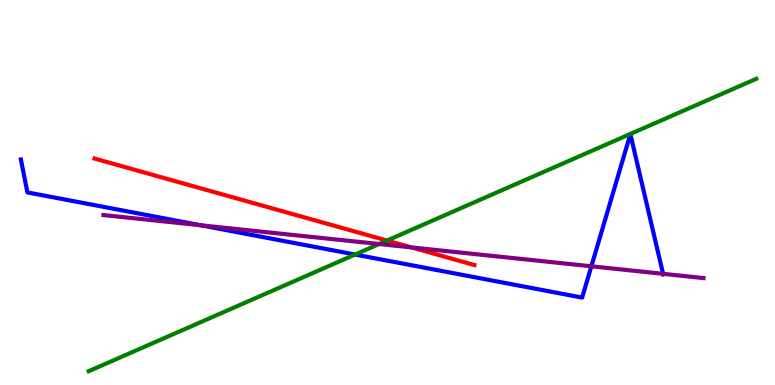[{'lines': ['blue', 'red'], 'intersections': []}, {'lines': ['green', 'red'], 'intersections': [{'x': 4.99, 'y': 3.75}]}, {'lines': ['purple', 'red'], 'intersections': [{'x': 5.31, 'y': 3.57}]}, {'lines': ['blue', 'green'], 'intersections': [{'x': 4.58, 'y': 3.39}]}, {'lines': ['blue', 'purple'], 'intersections': [{'x': 2.59, 'y': 4.15}, {'x': 7.63, 'y': 3.08}, {'x': 8.56, 'y': 2.89}]}, {'lines': ['green', 'purple'], 'intersections': [{'x': 4.89, 'y': 3.66}]}]